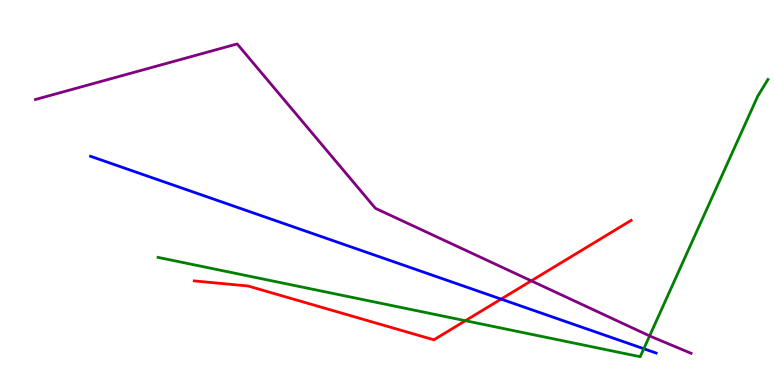[{'lines': ['blue', 'red'], 'intersections': [{'x': 6.47, 'y': 2.23}]}, {'lines': ['green', 'red'], 'intersections': [{'x': 6.01, 'y': 1.67}]}, {'lines': ['purple', 'red'], 'intersections': [{'x': 6.85, 'y': 2.71}]}, {'lines': ['blue', 'green'], 'intersections': [{'x': 8.31, 'y': 0.942}]}, {'lines': ['blue', 'purple'], 'intersections': []}, {'lines': ['green', 'purple'], 'intersections': [{'x': 8.38, 'y': 1.28}]}]